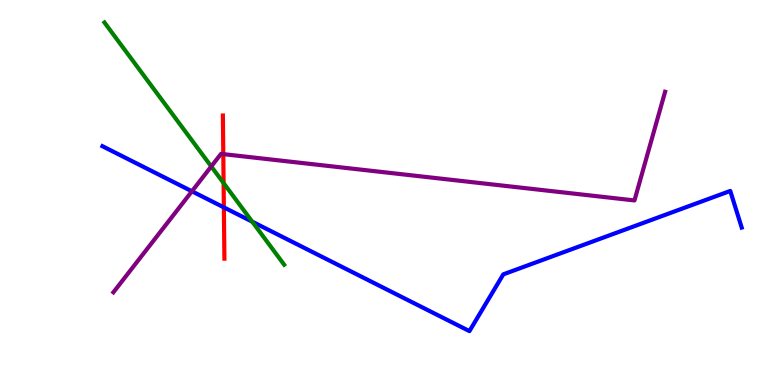[{'lines': ['blue', 'red'], 'intersections': [{'x': 2.89, 'y': 4.61}]}, {'lines': ['green', 'red'], 'intersections': [{'x': 2.89, 'y': 5.24}]}, {'lines': ['purple', 'red'], 'intersections': [{'x': 2.88, 'y': 6.0}]}, {'lines': ['blue', 'green'], 'intersections': [{'x': 3.25, 'y': 4.24}]}, {'lines': ['blue', 'purple'], 'intersections': [{'x': 2.48, 'y': 5.03}]}, {'lines': ['green', 'purple'], 'intersections': [{'x': 2.73, 'y': 5.68}]}]